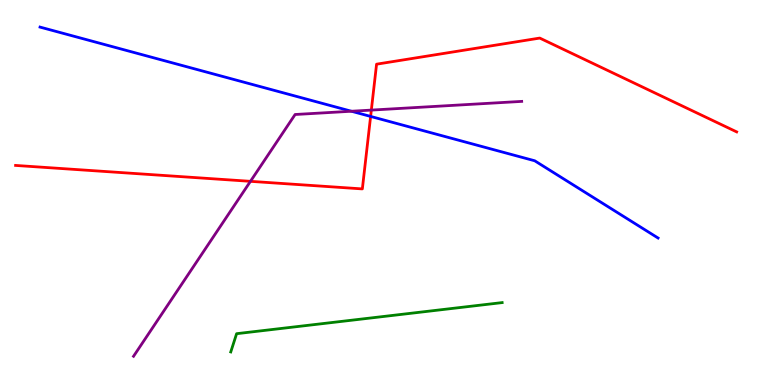[{'lines': ['blue', 'red'], 'intersections': [{'x': 4.78, 'y': 6.98}]}, {'lines': ['green', 'red'], 'intersections': []}, {'lines': ['purple', 'red'], 'intersections': [{'x': 3.23, 'y': 5.29}, {'x': 4.79, 'y': 7.14}]}, {'lines': ['blue', 'green'], 'intersections': []}, {'lines': ['blue', 'purple'], 'intersections': [{'x': 4.53, 'y': 7.11}]}, {'lines': ['green', 'purple'], 'intersections': []}]